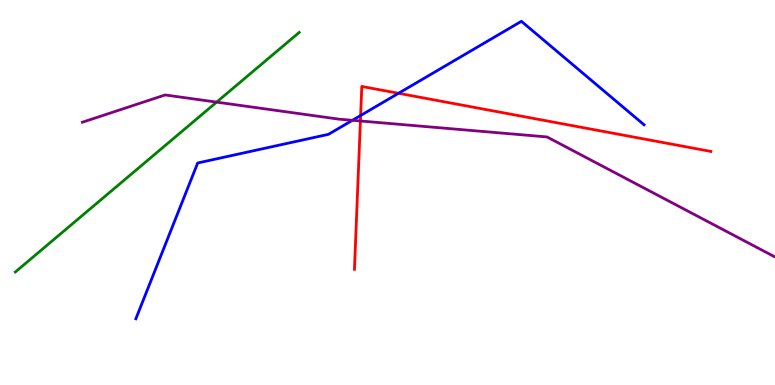[{'lines': ['blue', 'red'], 'intersections': [{'x': 4.65, 'y': 7.0}, {'x': 5.14, 'y': 7.58}]}, {'lines': ['green', 'red'], 'intersections': []}, {'lines': ['purple', 'red'], 'intersections': [{'x': 4.65, 'y': 6.86}]}, {'lines': ['blue', 'green'], 'intersections': []}, {'lines': ['blue', 'purple'], 'intersections': [{'x': 4.55, 'y': 6.88}]}, {'lines': ['green', 'purple'], 'intersections': [{'x': 2.8, 'y': 7.35}]}]